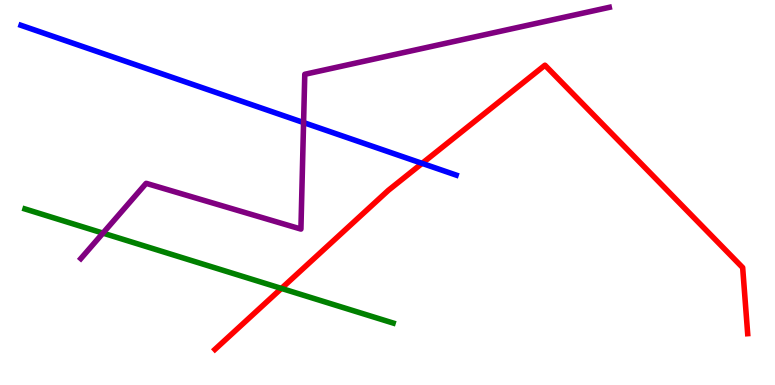[{'lines': ['blue', 'red'], 'intersections': [{'x': 5.45, 'y': 5.76}]}, {'lines': ['green', 'red'], 'intersections': [{'x': 3.63, 'y': 2.51}]}, {'lines': ['purple', 'red'], 'intersections': []}, {'lines': ['blue', 'green'], 'intersections': []}, {'lines': ['blue', 'purple'], 'intersections': [{'x': 3.92, 'y': 6.82}]}, {'lines': ['green', 'purple'], 'intersections': [{'x': 1.33, 'y': 3.95}]}]